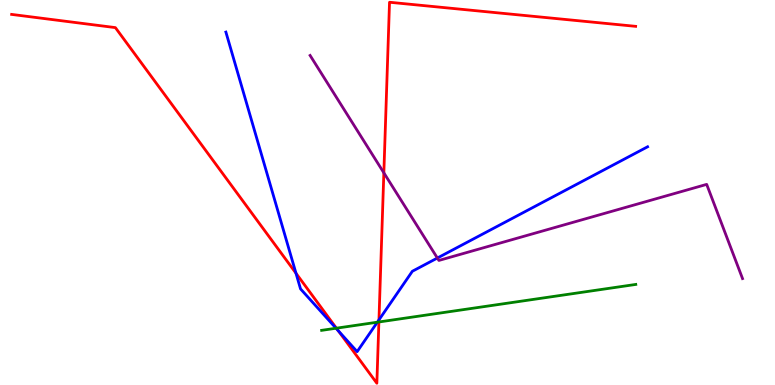[{'lines': ['blue', 'red'], 'intersections': [{'x': 3.82, 'y': 2.9}, {'x': 4.36, 'y': 1.41}, {'x': 4.89, 'y': 1.69}]}, {'lines': ['green', 'red'], 'intersections': [{'x': 4.34, 'y': 1.48}, {'x': 4.89, 'y': 1.64}]}, {'lines': ['purple', 'red'], 'intersections': [{'x': 4.95, 'y': 5.51}]}, {'lines': ['blue', 'green'], 'intersections': [{'x': 4.34, 'y': 1.47}, {'x': 4.87, 'y': 1.63}]}, {'lines': ['blue', 'purple'], 'intersections': [{'x': 5.64, 'y': 3.3}]}, {'lines': ['green', 'purple'], 'intersections': []}]